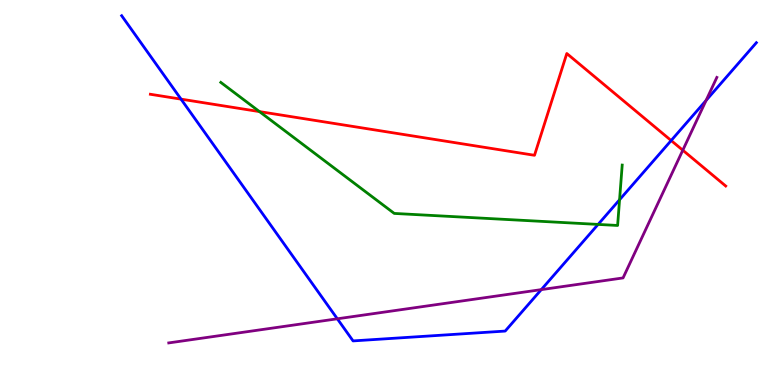[{'lines': ['blue', 'red'], 'intersections': [{'x': 2.34, 'y': 7.42}, {'x': 8.66, 'y': 6.35}]}, {'lines': ['green', 'red'], 'intersections': [{'x': 3.35, 'y': 7.1}]}, {'lines': ['purple', 'red'], 'intersections': [{'x': 8.81, 'y': 6.1}]}, {'lines': ['blue', 'green'], 'intersections': [{'x': 7.72, 'y': 4.17}, {'x': 7.99, 'y': 4.81}]}, {'lines': ['blue', 'purple'], 'intersections': [{'x': 4.35, 'y': 1.72}, {'x': 6.98, 'y': 2.48}, {'x': 9.11, 'y': 7.39}]}, {'lines': ['green', 'purple'], 'intersections': []}]